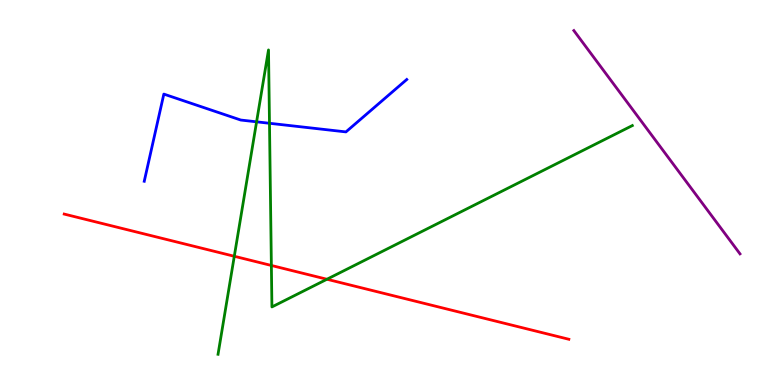[{'lines': ['blue', 'red'], 'intersections': []}, {'lines': ['green', 'red'], 'intersections': [{'x': 3.02, 'y': 3.34}, {'x': 3.5, 'y': 3.1}, {'x': 4.22, 'y': 2.75}]}, {'lines': ['purple', 'red'], 'intersections': []}, {'lines': ['blue', 'green'], 'intersections': [{'x': 3.31, 'y': 6.84}, {'x': 3.48, 'y': 6.8}]}, {'lines': ['blue', 'purple'], 'intersections': []}, {'lines': ['green', 'purple'], 'intersections': []}]